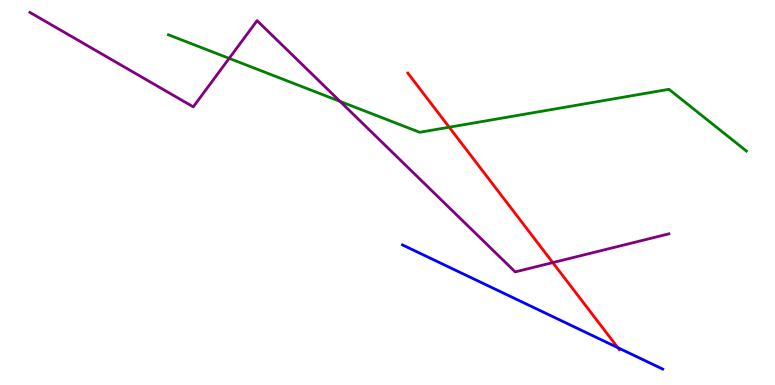[{'lines': ['blue', 'red'], 'intersections': [{'x': 7.97, 'y': 0.969}]}, {'lines': ['green', 'red'], 'intersections': [{'x': 5.8, 'y': 6.7}]}, {'lines': ['purple', 'red'], 'intersections': [{'x': 7.13, 'y': 3.18}]}, {'lines': ['blue', 'green'], 'intersections': []}, {'lines': ['blue', 'purple'], 'intersections': []}, {'lines': ['green', 'purple'], 'intersections': [{'x': 2.96, 'y': 8.48}, {'x': 4.39, 'y': 7.37}]}]